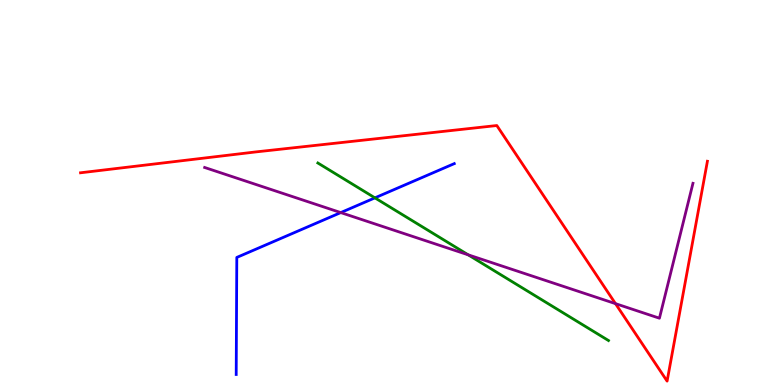[{'lines': ['blue', 'red'], 'intersections': []}, {'lines': ['green', 'red'], 'intersections': []}, {'lines': ['purple', 'red'], 'intersections': [{'x': 7.94, 'y': 2.11}]}, {'lines': ['blue', 'green'], 'intersections': [{'x': 4.84, 'y': 4.86}]}, {'lines': ['blue', 'purple'], 'intersections': [{'x': 4.4, 'y': 4.48}]}, {'lines': ['green', 'purple'], 'intersections': [{'x': 6.04, 'y': 3.38}]}]